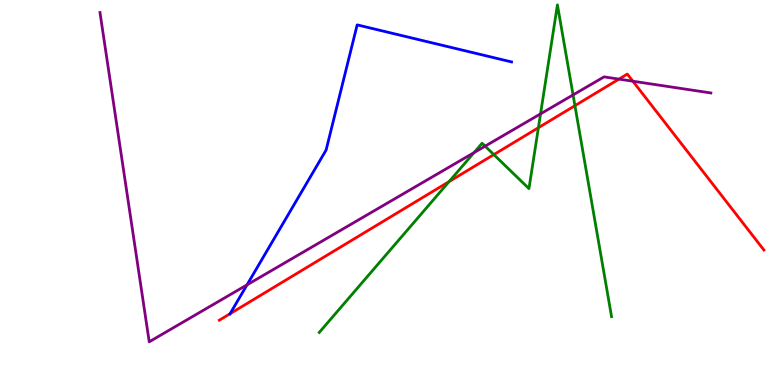[{'lines': ['blue', 'red'], 'intersections': [{'x': 2.97, 'y': 1.85}]}, {'lines': ['green', 'red'], 'intersections': [{'x': 5.79, 'y': 5.28}, {'x': 6.37, 'y': 5.98}, {'x': 6.95, 'y': 6.68}, {'x': 7.42, 'y': 7.26}]}, {'lines': ['purple', 'red'], 'intersections': [{'x': 7.99, 'y': 7.95}, {'x': 8.17, 'y': 7.89}]}, {'lines': ['blue', 'green'], 'intersections': []}, {'lines': ['blue', 'purple'], 'intersections': [{'x': 3.19, 'y': 2.6}]}, {'lines': ['green', 'purple'], 'intersections': [{'x': 6.12, 'y': 6.04}, {'x': 6.26, 'y': 6.2}, {'x': 6.97, 'y': 7.04}, {'x': 7.39, 'y': 7.53}]}]